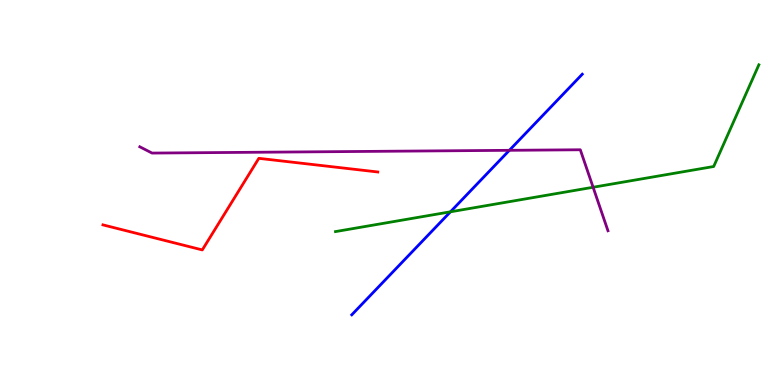[{'lines': ['blue', 'red'], 'intersections': []}, {'lines': ['green', 'red'], 'intersections': []}, {'lines': ['purple', 'red'], 'intersections': []}, {'lines': ['blue', 'green'], 'intersections': [{'x': 5.81, 'y': 4.5}]}, {'lines': ['blue', 'purple'], 'intersections': [{'x': 6.57, 'y': 6.1}]}, {'lines': ['green', 'purple'], 'intersections': [{'x': 7.65, 'y': 5.14}]}]